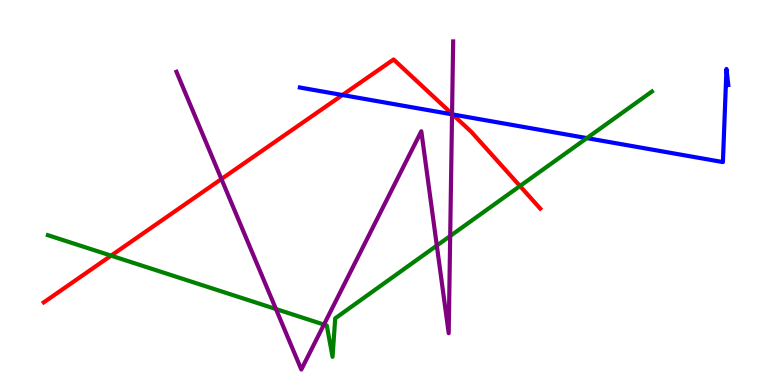[{'lines': ['blue', 'red'], 'intersections': [{'x': 4.42, 'y': 7.53}, {'x': 5.84, 'y': 7.03}]}, {'lines': ['green', 'red'], 'intersections': [{'x': 1.43, 'y': 3.36}, {'x': 6.71, 'y': 5.17}]}, {'lines': ['purple', 'red'], 'intersections': [{'x': 2.86, 'y': 5.35}, {'x': 5.83, 'y': 7.04}]}, {'lines': ['blue', 'green'], 'intersections': [{'x': 7.57, 'y': 6.41}]}, {'lines': ['blue', 'purple'], 'intersections': [{'x': 5.83, 'y': 7.03}]}, {'lines': ['green', 'purple'], 'intersections': [{'x': 3.56, 'y': 1.97}, {'x': 4.18, 'y': 1.57}, {'x': 5.64, 'y': 3.62}, {'x': 5.81, 'y': 3.87}]}]